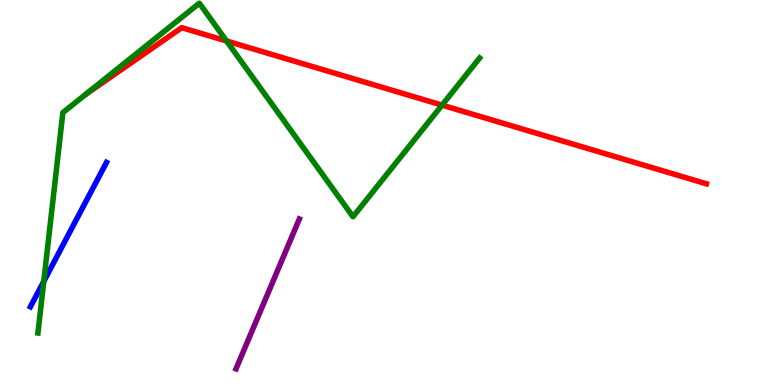[{'lines': ['blue', 'red'], 'intersections': []}, {'lines': ['green', 'red'], 'intersections': [{'x': 2.92, 'y': 8.94}, {'x': 5.7, 'y': 7.27}]}, {'lines': ['purple', 'red'], 'intersections': []}, {'lines': ['blue', 'green'], 'intersections': [{'x': 0.565, 'y': 2.69}]}, {'lines': ['blue', 'purple'], 'intersections': []}, {'lines': ['green', 'purple'], 'intersections': []}]